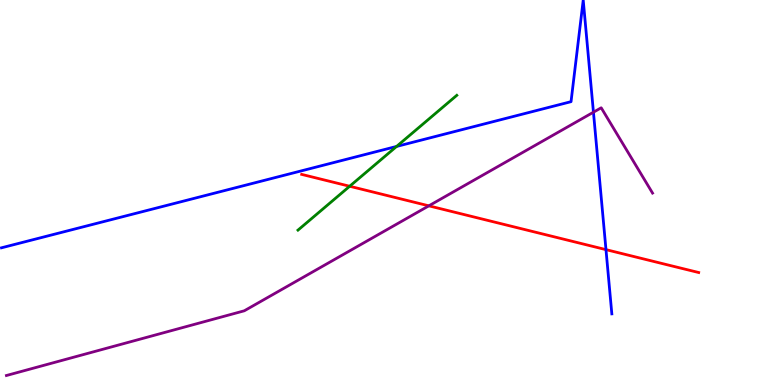[{'lines': ['blue', 'red'], 'intersections': [{'x': 7.82, 'y': 3.52}]}, {'lines': ['green', 'red'], 'intersections': [{'x': 4.51, 'y': 5.16}]}, {'lines': ['purple', 'red'], 'intersections': [{'x': 5.53, 'y': 4.65}]}, {'lines': ['blue', 'green'], 'intersections': [{'x': 5.12, 'y': 6.2}]}, {'lines': ['blue', 'purple'], 'intersections': [{'x': 7.66, 'y': 7.09}]}, {'lines': ['green', 'purple'], 'intersections': []}]